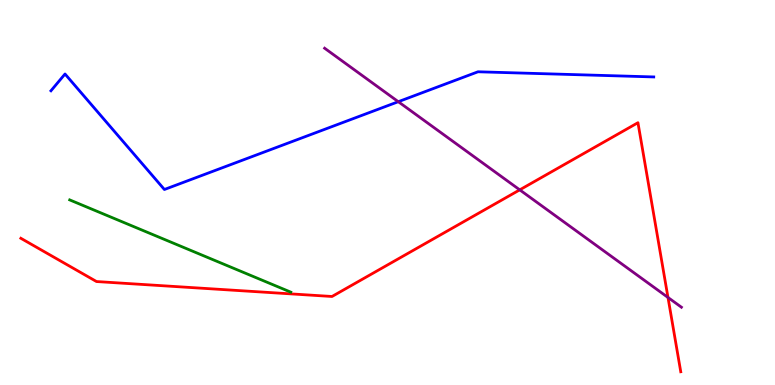[{'lines': ['blue', 'red'], 'intersections': []}, {'lines': ['green', 'red'], 'intersections': []}, {'lines': ['purple', 'red'], 'intersections': [{'x': 6.71, 'y': 5.07}, {'x': 8.62, 'y': 2.27}]}, {'lines': ['blue', 'green'], 'intersections': []}, {'lines': ['blue', 'purple'], 'intersections': [{'x': 5.14, 'y': 7.36}]}, {'lines': ['green', 'purple'], 'intersections': []}]